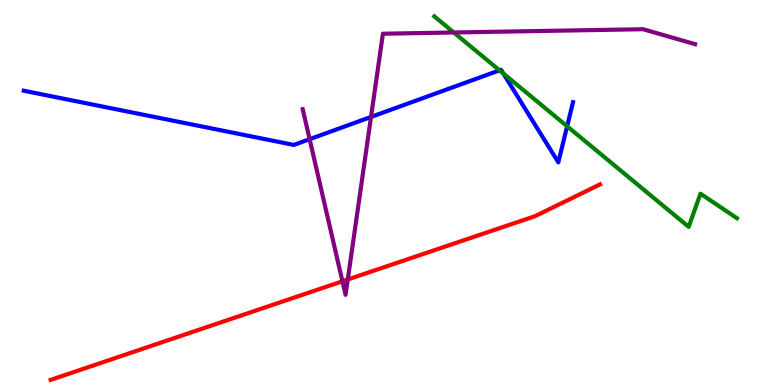[{'lines': ['blue', 'red'], 'intersections': []}, {'lines': ['green', 'red'], 'intersections': []}, {'lines': ['purple', 'red'], 'intersections': [{'x': 4.42, 'y': 2.69}, {'x': 4.49, 'y': 2.74}]}, {'lines': ['blue', 'green'], 'intersections': [{'x': 6.45, 'y': 8.17}, {'x': 6.49, 'y': 8.09}, {'x': 7.32, 'y': 6.72}]}, {'lines': ['blue', 'purple'], 'intersections': [{'x': 4.0, 'y': 6.38}, {'x': 4.79, 'y': 6.96}]}, {'lines': ['green', 'purple'], 'intersections': [{'x': 5.86, 'y': 9.16}]}]